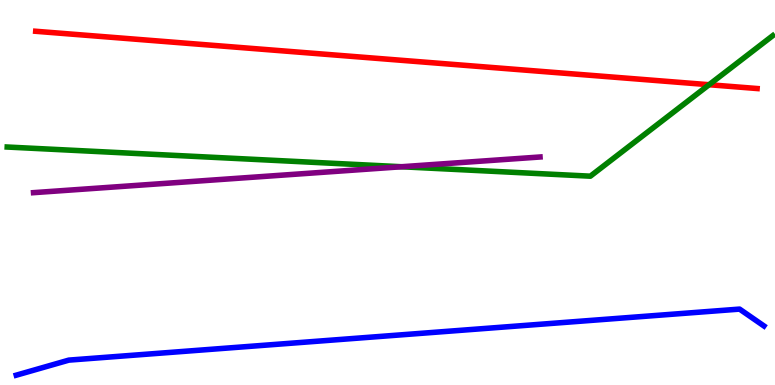[{'lines': ['blue', 'red'], 'intersections': []}, {'lines': ['green', 'red'], 'intersections': [{'x': 9.15, 'y': 7.8}]}, {'lines': ['purple', 'red'], 'intersections': []}, {'lines': ['blue', 'green'], 'intersections': []}, {'lines': ['blue', 'purple'], 'intersections': []}, {'lines': ['green', 'purple'], 'intersections': [{'x': 5.18, 'y': 5.67}]}]